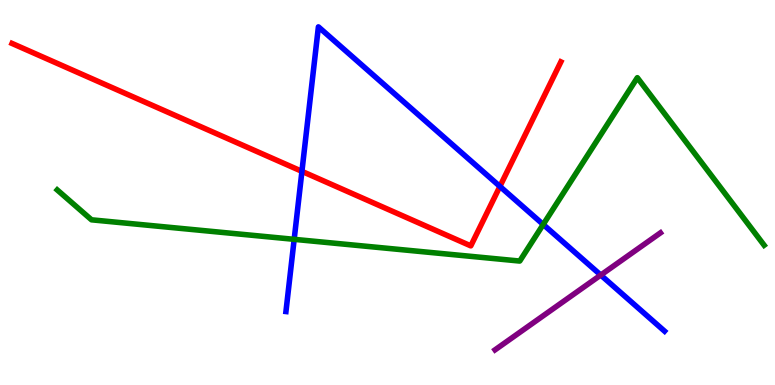[{'lines': ['blue', 'red'], 'intersections': [{'x': 3.9, 'y': 5.55}, {'x': 6.45, 'y': 5.16}]}, {'lines': ['green', 'red'], 'intersections': []}, {'lines': ['purple', 'red'], 'intersections': []}, {'lines': ['blue', 'green'], 'intersections': [{'x': 3.8, 'y': 3.78}, {'x': 7.01, 'y': 4.17}]}, {'lines': ['blue', 'purple'], 'intersections': [{'x': 7.75, 'y': 2.86}]}, {'lines': ['green', 'purple'], 'intersections': []}]